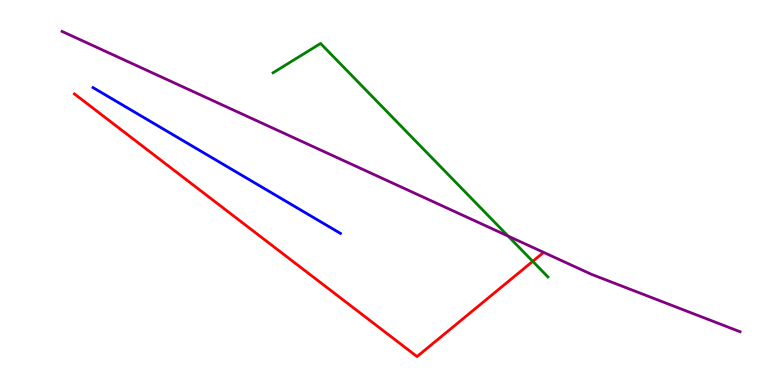[{'lines': ['blue', 'red'], 'intersections': []}, {'lines': ['green', 'red'], 'intersections': [{'x': 6.87, 'y': 3.21}]}, {'lines': ['purple', 'red'], 'intersections': []}, {'lines': ['blue', 'green'], 'intersections': []}, {'lines': ['blue', 'purple'], 'intersections': []}, {'lines': ['green', 'purple'], 'intersections': [{'x': 6.56, 'y': 3.87}]}]